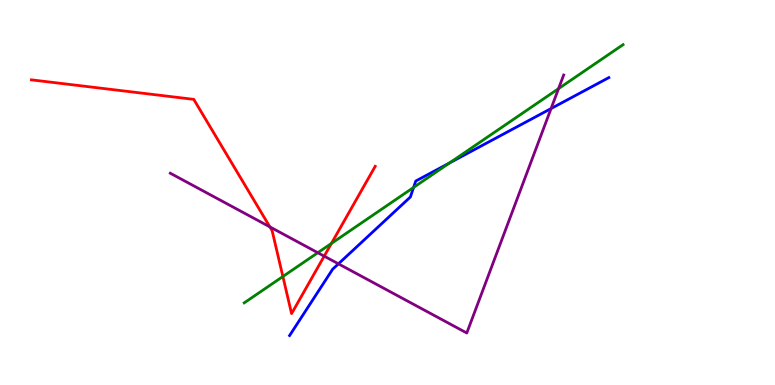[{'lines': ['blue', 'red'], 'intersections': []}, {'lines': ['green', 'red'], 'intersections': [{'x': 3.65, 'y': 2.82}, {'x': 4.28, 'y': 3.68}]}, {'lines': ['purple', 'red'], 'intersections': [{'x': 3.48, 'y': 4.11}, {'x': 4.18, 'y': 3.35}]}, {'lines': ['blue', 'green'], 'intersections': [{'x': 5.34, 'y': 5.13}, {'x': 5.8, 'y': 5.77}]}, {'lines': ['blue', 'purple'], 'intersections': [{'x': 4.37, 'y': 3.15}, {'x': 7.11, 'y': 7.18}]}, {'lines': ['green', 'purple'], 'intersections': [{'x': 4.1, 'y': 3.44}, {'x': 7.21, 'y': 7.7}]}]